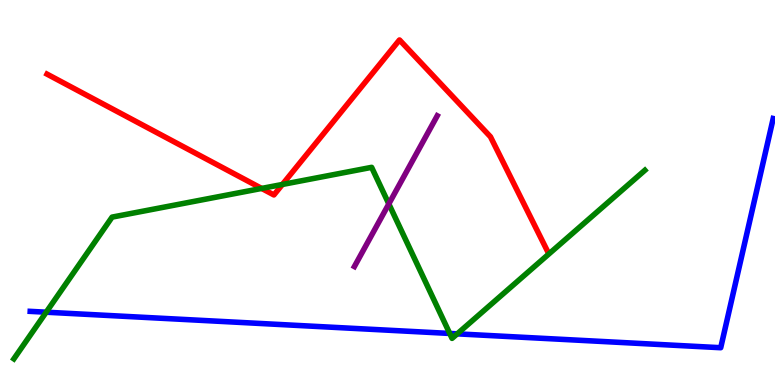[{'lines': ['blue', 'red'], 'intersections': []}, {'lines': ['green', 'red'], 'intersections': [{'x': 3.38, 'y': 5.11}, {'x': 3.64, 'y': 5.21}]}, {'lines': ['purple', 'red'], 'intersections': []}, {'lines': ['blue', 'green'], 'intersections': [{'x': 0.596, 'y': 1.89}, {'x': 5.8, 'y': 1.34}, {'x': 5.9, 'y': 1.33}]}, {'lines': ['blue', 'purple'], 'intersections': []}, {'lines': ['green', 'purple'], 'intersections': [{'x': 5.02, 'y': 4.7}]}]